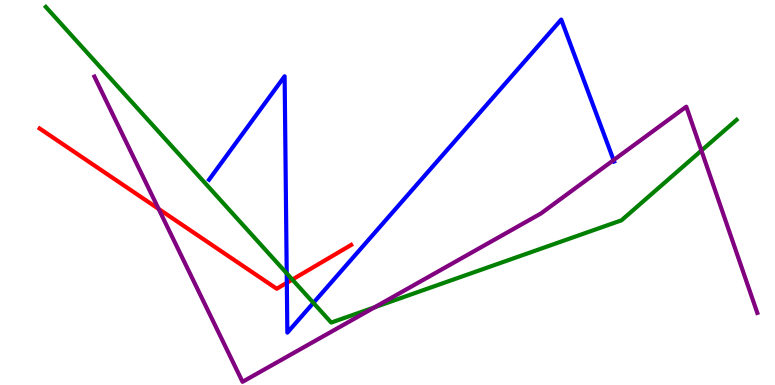[{'lines': ['blue', 'red'], 'intersections': [{'x': 3.7, 'y': 2.65}]}, {'lines': ['green', 'red'], 'intersections': [{'x': 3.77, 'y': 2.74}]}, {'lines': ['purple', 'red'], 'intersections': [{'x': 2.05, 'y': 4.57}]}, {'lines': ['blue', 'green'], 'intersections': [{'x': 3.7, 'y': 2.9}, {'x': 4.04, 'y': 2.13}]}, {'lines': ['blue', 'purple'], 'intersections': [{'x': 7.92, 'y': 5.84}]}, {'lines': ['green', 'purple'], 'intersections': [{'x': 4.83, 'y': 2.02}, {'x': 9.05, 'y': 6.09}]}]